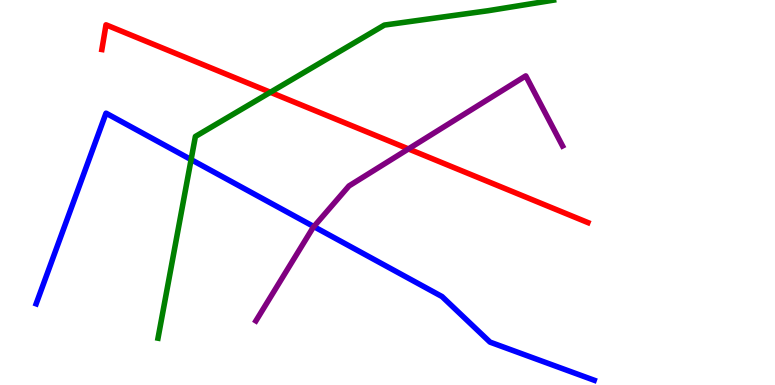[{'lines': ['blue', 'red'], 'intersections': []}, {'lines': ['green', 'red'], 'intersections': [{'x': 3.49, 'y': 7.6}]}, {'lines': ['purple', 'red'], 'intersections': [{'x': 5.27, 'y': 6.13}]}, {'lines': ['blue', 'green'], 'intersections': [{'x': 2.47, 'y': 5.85}]}, {'lines': ['blue', 'purple'], 'intersections': [{'x': 4.05, 'y': 4.11}]}, {'lines': ['green', 'purple'], 'intersections': []}]